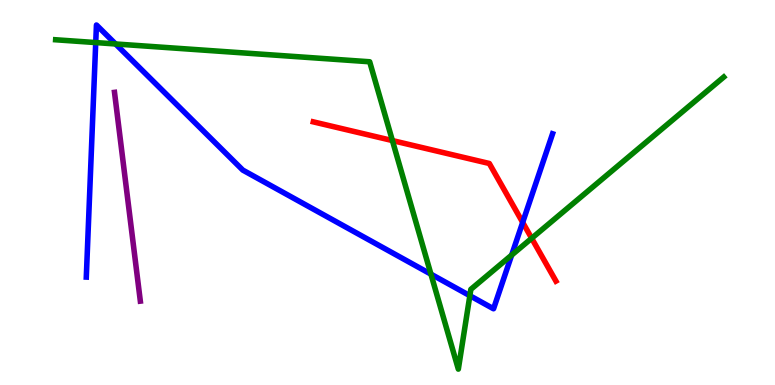[{'lines': ['blue', 'red'], 'intersections': [{'x': 6.74, 'y': 4.22}]}, {'lines': ['green', 'red'], 'intersections': [{'x': 5.06, 'y': 6.35}, {'x': 6.86, 'y': 3.81}]}, {'lines': ['purple', 'red'], 'intersections': []}, {'lines': ['blue', 'green'], 'intersections': [{'x': 1.24, 'y': 8.89}, {'x': 1.49, 'y': 8.86}, {'x': 5.56, 'y': 2.88}, {'x': 6.06, 'y': 2.32}, {'x': 6.6, 'y': 3.37}]}, {'lines': ['blue', 'purple'], 'intersections': []}, {'lines': ['green', 'purple'], 'intersections': []}]